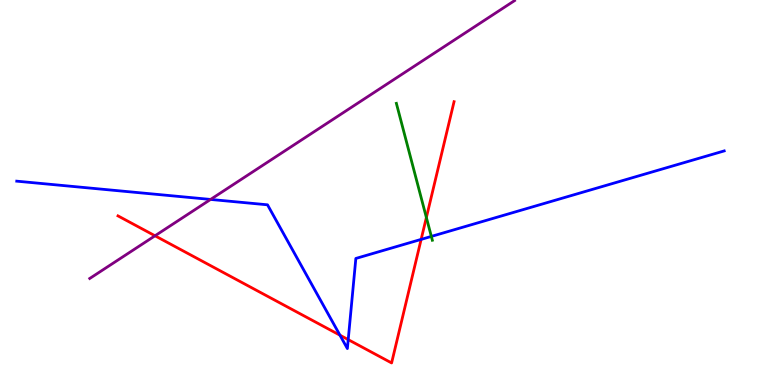[{'lines': ['blue', 'red'], 'intersections': [{'x': 4.39, 'y': 1.29}, {'x': 4.49, 'y': 1.18}, {'x': 5.43, 'y': 3.78}]}, {'lines': ['green', 'red'], 'intersections': [{'x': 5.5, 'y': 4.35}]}, {'lines': ['purple', 'red'], 'intersections': [{'x': 2.0, 'y': 3.88}]}, {'lines': ['blue', 'green'], 'intersections': [{'x': 5.57, 'y': 3.86}]}, {'lines': ['blue', 'purple'], 'intersections': [{'x': 2.72, 'y': 4.82}]}, {'lines': ['green', 'purple'], 'intersections': []}]